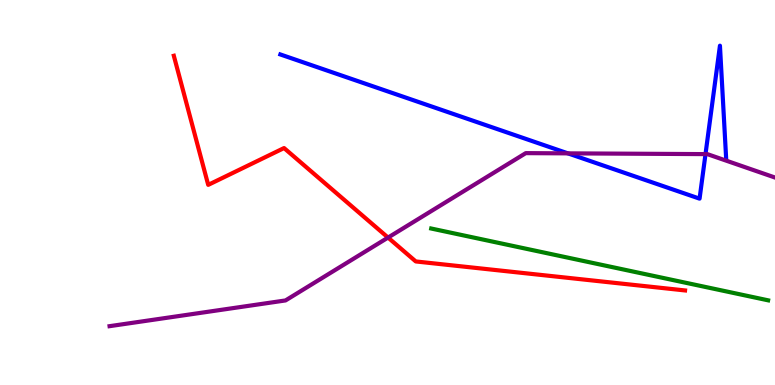[{'lines': ['blue', 'red'], 'intersections': []}, {'lines': ['green', 'red'], 'intersections': []}, {'lines': ['purple', 'red'], 'intersections': [{'x': 5.01, 'y': 3.83}]}, {'lines': ['blue', 'green'], 'intersections': []}, {'lines': ['blue', 'purple'], 'intersections': [{'x': 7.33, 'y': 6.02}, {'x': 9.1, 'y': 6.0}]}, {'lines': ['green', 'purple'], 'intersections': []}]